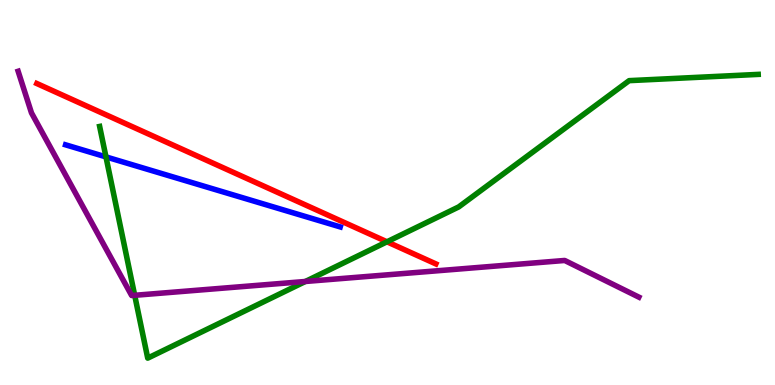[{'lines': ['blue', 'red'], 'intersections': []}, {'lines': ['green', 'red'], 'intersections': [{'x': 4.99, 'y': 3.72}]}, {'lines': ['purple', 'red'], 'intersections': []}, {'lines': ['blue', 'green'], 'intersections': [{'x': 1.37, 'y': 5.92}]}, {'lines': ['blue', 'purple'], 'intersections': []}, {'lines': ['green', 'purple'], 'intersections': [{'x': 1.74, 'y': 2.33}, {'x': 3.94, 'y': 2.69}]}]